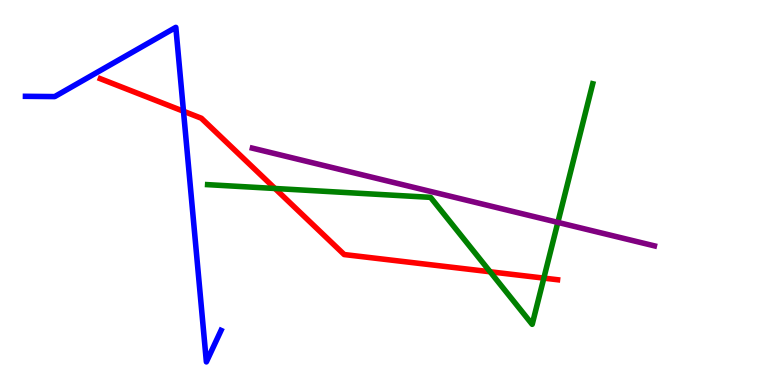[{'lines': ['blue', 'red'], 'intersections': [{'x': 2.37, 'y': 7.11}]}, {'lines': ['green', 'red'], 'intersections': [{'x': 3.55, 'y': 5.1}, {'x': 6.32, 'y': 2.94}, {'x': 7.02, 'y': 2.78}]}, {'lines': ['purple', 'red'], 'intersections': []}, {'lines': ['blue', 'green'], 'intersections': []}, {'lines': ['blue', 'purple'], 'intersections': []}, {'lines': ['green', 'purple'], 'intersections': [{'x': 7.2, 'y': 4.22}]}]